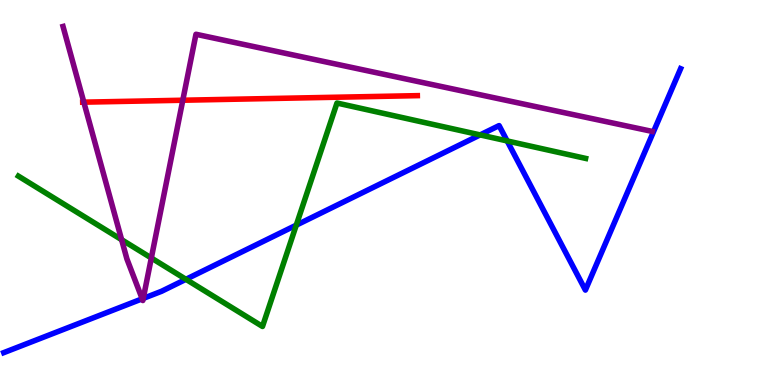[{'lines': ['blue', 'red'], 'intersections': []}, {'lines': ['green', 'red'], 'intersections': []}, {'lines': ['purple', 'red'], 'intersections': [{'x': 1.08, 'y': 7.35}, {'x': 2.36, 'y': 7.4}]}, {'lines': ['blue', 'green'], 'intersections': [{'x': 2.4, 'y': 2.75}, {'x': 3.82, 'y': 4.15}, {'x': 6.2, 'y': 6.5}, {'x': 6.54, 'y': 6.34}]}, {'lines': ['blue', 'purple'], 'intersections': [{'x': 1.83, 'y': 2.24}, {'x': 1.85, 'y': 2.25}]}, {'lines': ['green', 'purple'], 'intersections': [{'x': 1.57, 'y': 3.77}, {'x': 1.95, 'y': 3.3}]}]